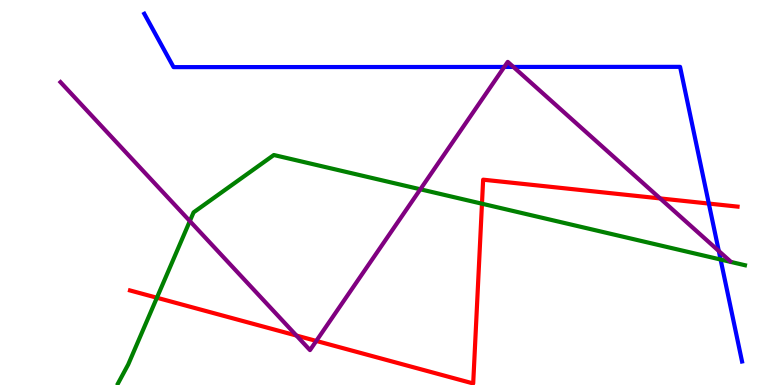[{'lines': ['blue', 'red'], 'intersections': [{'x': 9.15, 'y': 4.71}]}, {'lines': ['green', 'red'], 'intersections': [{'x': 2.02, 'y': 2.27}, {'x': 6.22, 'y': 4.71}]}, {'lines': ['purple', 'red'], 'intersections': [{'x': 3.83, 'y': 1.28}, {'x': 4.08, 'y': 1.14}, {'x': 8.52, 'y': 4.85}]}, {'lines': ['blue', 'green'], 'intersections': [{'x': 9.3, 'y': 3.26}]}, {'lines': ['blue', 'purple'], 'intersections': [{'x': 6.51, 'y': 8.26}, {'x': 6.62, 'y': 8.26}, {'x': 9.27, 'y': 3.48}]}, {'lines': ['green', 'purple'], 'intersections': [{'x': 2.45, 'y': 4.26}, {'x': 5.42, 'y': 5.08}]}]